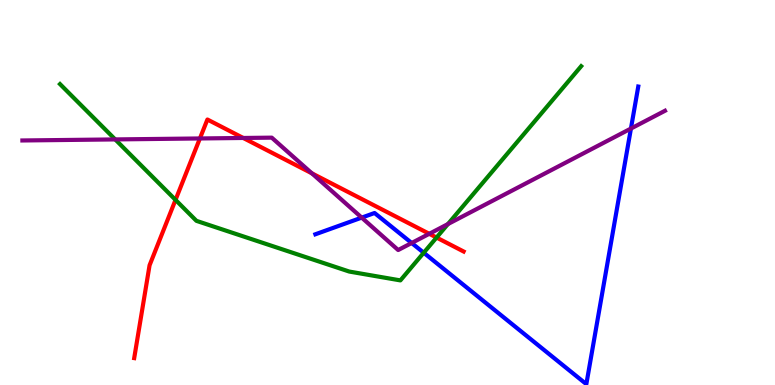[{'lines': ['blue', 'red'], 'intersections': []}, {'lines': ['green', 'red'], 'intersections': [{'x': 2.26, 'y': 4.81}, {'x': 5.63, 'y': 3.83}]}, {'lines': ['purple', 'red'], 'intersections': [{'x': 2.58, 'y': 6.4}, {'x': 3.14, 'y': 6.42}, {'x': 4.02, 'y': 5.5}, {'x': 5.54, 'y': 3.93}]}, {'lines': ['blue', 'green'], 'intersections': [{'x': 5.47, 'y': 3.44}]}, {'lines': ['blue', 'purple'], 'intersections': [{'x': 4.67, 'y': 4.35}, {'x': 5.31, 'y': 3.69}, {'x': 8.14, 'y': 6.66}]}, {'lines': ['green', 'purple'], 'intersections': [{'x': 1.49, 'y': 6.38}, {'x': 5.78, 'y': 4.18}]}]